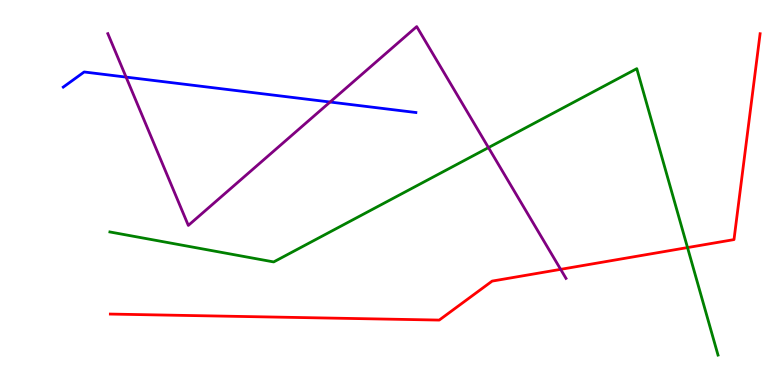[{'lines': ['blue', 'red'], 'intersections': []}, {'lines': ['green', 'red'], 'intersections': [{'x': 8.87, 'y': 3.57}]}, {'lines': ['purple', 'red'], 'intersections': [{'x': 7.23, 'y': 3.0}]}, {'lines': ['blue', 'green'], 'intersections': []}, {'lines': ['blue', 'purple'], 'intersections': [{'x': 1.63, 'y': 8.0}, {'x': 4.26, 'y': 7.35}]}, {'lines': ['green', 'purple'], 'intersections': [{'x': 6.3, 'y': 6.17}]}]